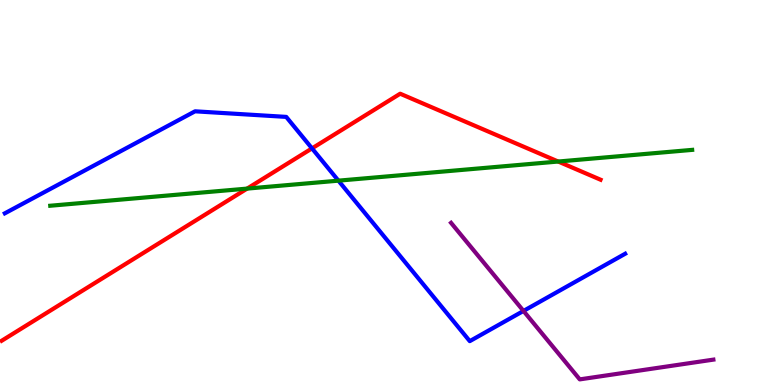[{'lines': ['blue', 'red'], 'intersections': [{'x': 4.03, 'y': 6.15}]}, {'lines': ['green', 'red'], 'intersections': [{'x': 3.19, 'y': 5.1}, {'x': 7.2, 'y': 5.8}]}, {'lines': ['purple', 'red'], 'intersections': []}, {'lines': ['blue', 'green'], 'intersections': [{'x': 4.37, 'y': 5.31}]}, {'lines': ['blue', 'purple'], 'intersections': [{'x': 6.75, 'y': 1.92}]}, {'lines': ['green', 'purple'], 'intersections': []}]